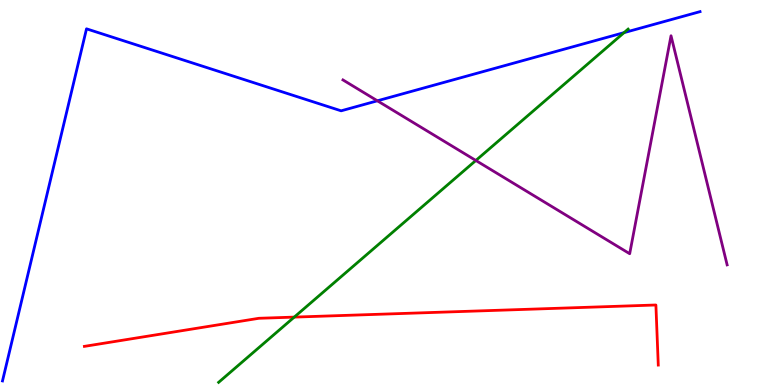[{'lines': ['blue', 'red'], 'intersections': []}, {'lines': ['green', 'red'], 'intersections': [{'x': 3.8, 'y': 1.76}]}, {'lines': ['purple', 'red'], 'intersections': []}, {'lines': ['blue', 'green'], 'intersections': [{'x': 8.05, 'y': 9.15}]}, {'lines': ['blue', 'purple'], 'intersections': [{'x': 4.87, 'y': 7.38}]}, {'lines': ['green', 'purple'], 'intersections': [{'x': 6.14, 'y': 5.83}]}]